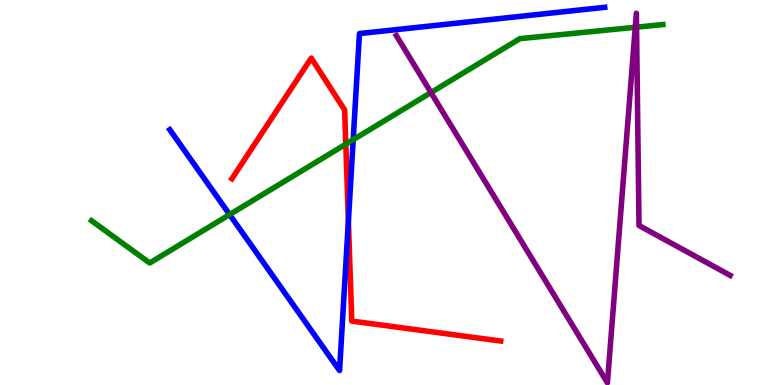[{'lines': ['blue', 'red'], 'intersections': [{'x': 4.5, 'y': 4.26}]}, {'lines': ['green', 'red'], 'intersections': [{'x': 4.46, 'y': 6.26}]}, {'lines': ['purple', 'red'], 'intersections': []}, {'lines': ['blue', 'green'], 'intersections': [{'x': 2.96, 'y': 4.43}, {'x': 4.56, 'y': 6.37}]}, {'lines': ['blue', 'purple'], 'intersections': []}, {'lines': ['green', 'purple'], 'intersections': [{'x': 5.56, 'y': 7.6}, {'x': 8.2, 'y': 9.29}, {'x': 8.21, 'y': 9.29}]}]